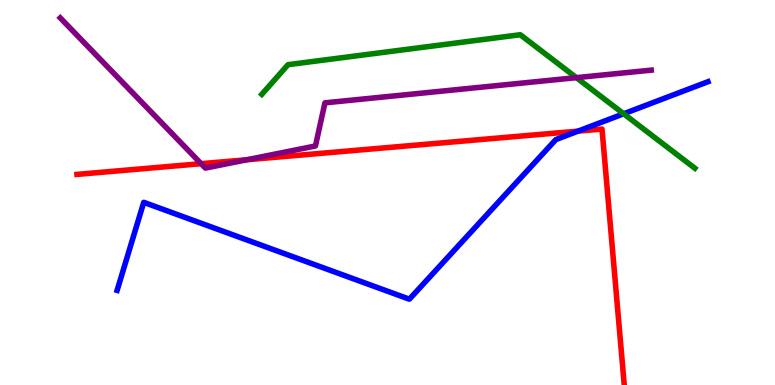[{'lines': ['blue', 'red'], 'intersections': [{'x': 7.46, 'y': 6.59}]}, {'lines': ['green', 'red'], 'intersections': []}, {'lines': ['purple', 'red'], 'intersections': [{'x': 2.6, 'y': 5.75}, {'x': 3.19, 'y': 5.85}]}, {'lines': ['blue', 'green'], 'intersections': [{'x': 8.05, 'y': 7.04}]}, {'lines': ['blue', 'purple'], 'intersections': []}, {'lines': ['green', 'purple'], 'intersections': [{'x': 7.44, 'y': 7.98}]}]